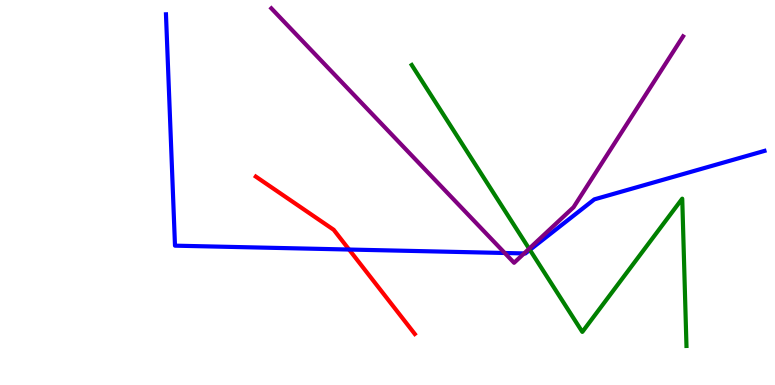[{'lines': ['blue', 'red'], 'intersections': [{'x': 4.5, 'y': 3.52}]}, {'lines': ['green', 'red'], 'intersections': []}, {'lines': ['purple', 'red'], 'intersections': []}, {'lines': ['blue', 'green'], 'intersections': [{'x': 6.84, 'y': 3.51}]}, {'lines': ['blue', 'purple'], 'intersections': [{'x': 6.51, 'y': 3.43}, {'x': 6.76, 'y': 3.42}]}, {'lines': ['green', 'purple'], 'intersections': [{'x': 6.83, 'y': 3.54}]}]